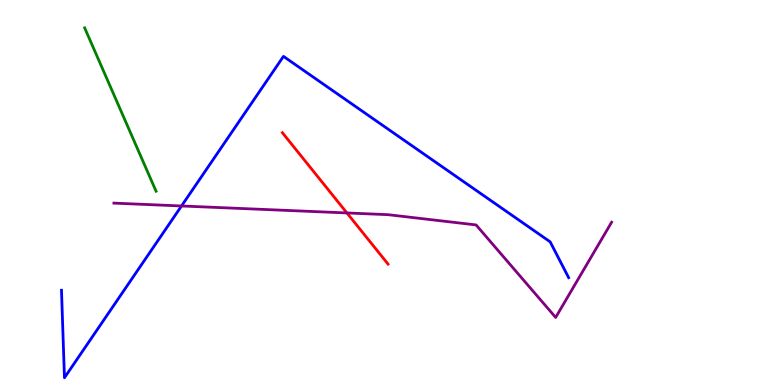[{'lines': ['blue', 'red'], 'intersections': []}, {'lines': ['green', 'red'], 'intersections': []}, {'lines': ['purple', 'red'], 'intersections': [{'x': 4.48, 'y': 4.47}]}, {'lines': ['blue', 'green'], 'intersections': []}, {'lines': ['blue', 'purple'], 'intersections': [{'x': 2.34, 'y': 4.65}]}, {'lines': ['green', 'purple'], 'intersections': []}]